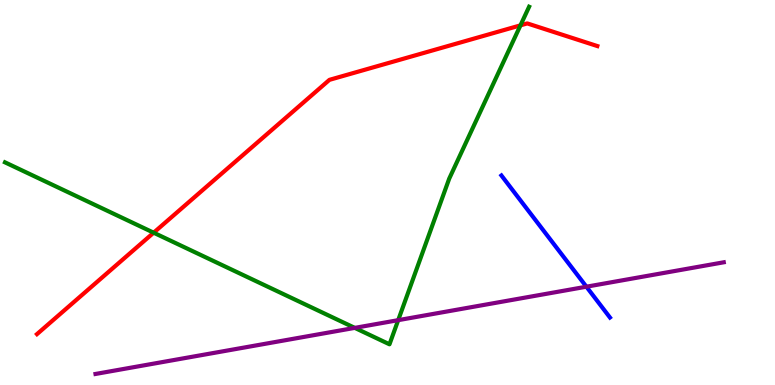[{'lines': ['blue', 'red'], 'intersections': []}, {'lines': ['green', 'red'], 'intersections': [{'x': 1.98, 'y': 3.96}, {'x': 6.72, 'y': 9.34}]}, {'lines': ['purple', 'red'], 'intersections': []}, {'lines': ['blue', 'green'], 'intersections': []}, {'lines': ['blue', 'purple'], 'intersections': [{'x': 7.57, 'y': 2.55}]}, {'lines': ['green', 'purple'], 'intersections': [{'x': 4.58, 'y': 1.48}, {'x': 5.14, 'y': 1.68}]}]